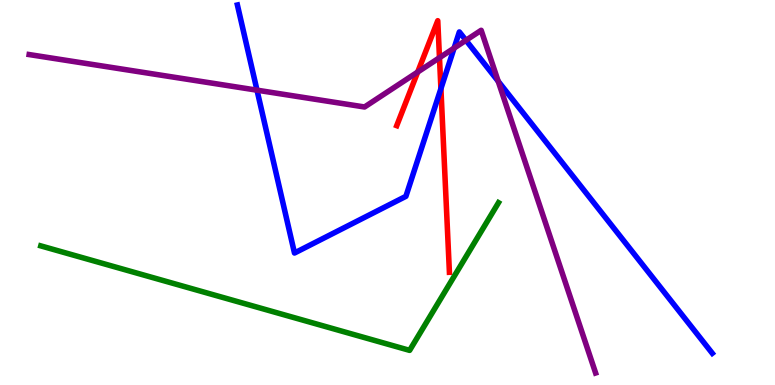[{'lines': ['blue', 'red'], 'intersections': [{'x': 5.69, 'y': 7.7}]}, {'lines': ['green', 'red'], 'intersections': []}, {'lines': ['purple', 'red'], 'intersections': [{'x': 5.39, 'y': 8.13}, {'x': 5.67, 'y': 8.5}]}, {'lines': ['blue', 'green'], 'intersections': []}, {'lines': ['blue', 'purple'], 'intersections': [{'x': 3.32, 'y': 7.66}, {'x': 5.86, 'y': 8.75}, {'x': 6.01, 'y': 8.95}, {'x': 6.43, 'y': 7.89}]}, {'lines': ['green', 'purple'], 'intersections': []}]